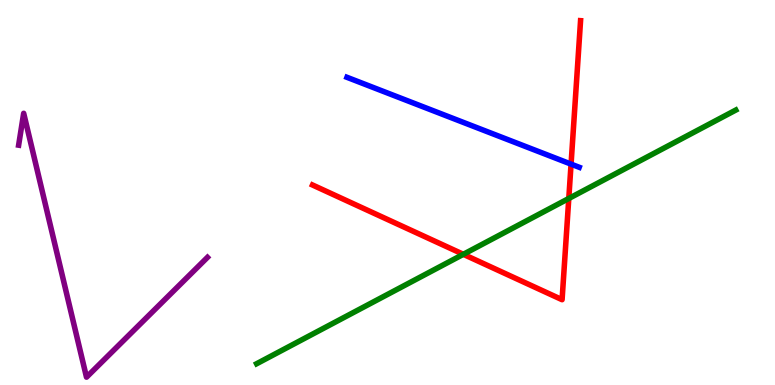[{'lines': ['blue', 'red'], 'intersections': [{'x': 7.37, 'y': 5.74}]}, {'lines': ['green', 'red'], 'intersections': [{'x': 5.98, 'y': 3.39}, {'x': 7.34, 'y': 4.84}]}, {'lines': ['purple', 'red'], 'intersections': []}, {'lines': ['blue', 'green'], 'intersections': []}, {'lines': ['blue', 'purple'], 'intersections': []}, {'lines': ['green', 'purple'], 'intersections': []}]